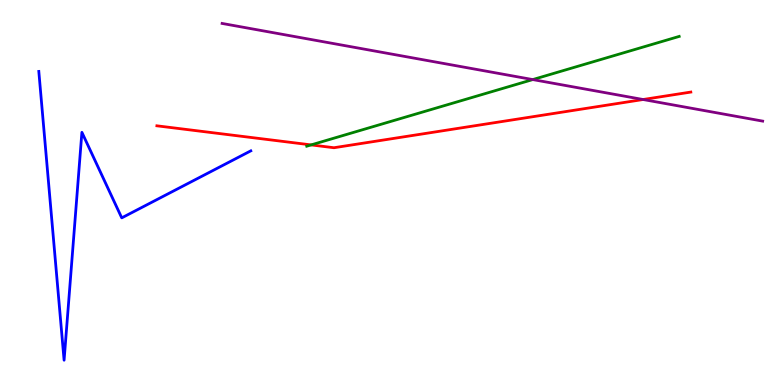[{'lines': ['blue', 'red'], 'intersections': []}, {'lines': ['green', 'red'], 'intersections': [{'x': 4.01, 'y': 6.24}]}, {'lines': ['purple', 'red'], 'intersections': [{'x': 8.3, 'y': 7.42}]}, {'lines': ['blue', 'green'], 'intersections': []}, {'lines': ['blue', 'purple'], 'intersections': []}, {'lines': ['green', 'purple'], 'intersections': [{'x': 6.87, 'y': 7.93}]}]